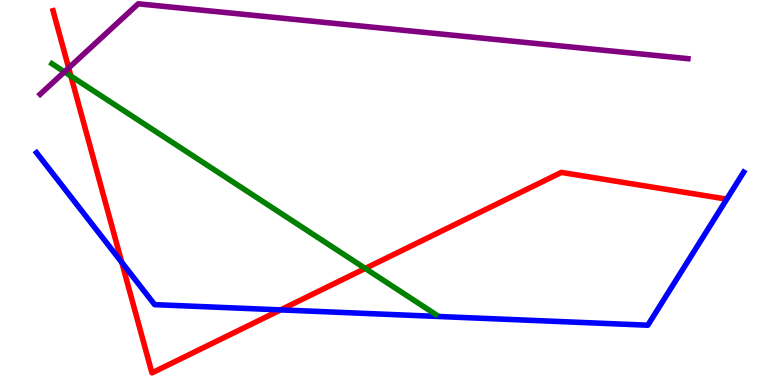[{'lines': ['blue', 'red'], 'intersections': [{'x': 1.57, 'y': 3.19}, {'x': 3.62, 'y': 1.95}]}, {'lines': ['green', 'red'], 'intersections': [{'x': 0.915, 'y': 8.02}, {'x': 4.71, 'y': 3.03}]}, {'lines': ['purple', 'red'], 'intersections': [{'x': 0.886, 'y': 8.23}]}, {'lines': ['blue', 'green'], 'intersections': []}, {'lines': ['blue', 'purple'], 'intersections': []}, {'lines': ['green', 'purple'], 'intersections': [{'x': 0.831, 'y': 8.13}]}]